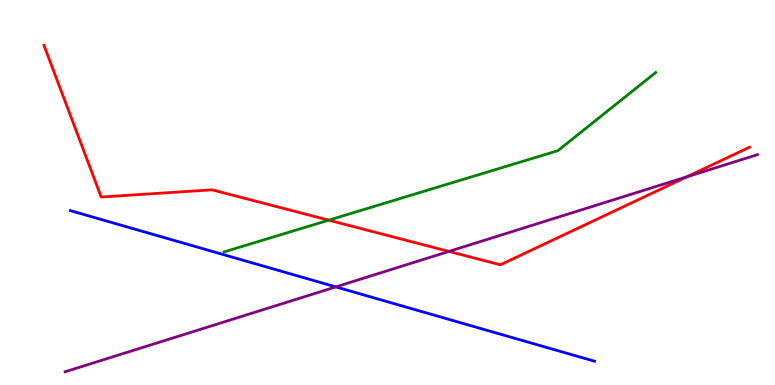[{'lines': ['blue', 'red'], 'intersections': []}, {'lines': ['green', 'red'], 'intersections': [{'x': 4.24, 'y': 4.28}]}, {'lines': ['purple', 'red'], 'intersections': [{'x': 5.79, 'y': 3.47}, {'x': 8.86, 'y': 5.41}]}, {'lines': ['blue', 'green'], 'intersections': []}, {'lines': ['blue', 'purple'], 'intersections': [{'x': 4.33, 'y': 2.55}]}, {'lines': ['green', 'purple'], 'intersections': []}]